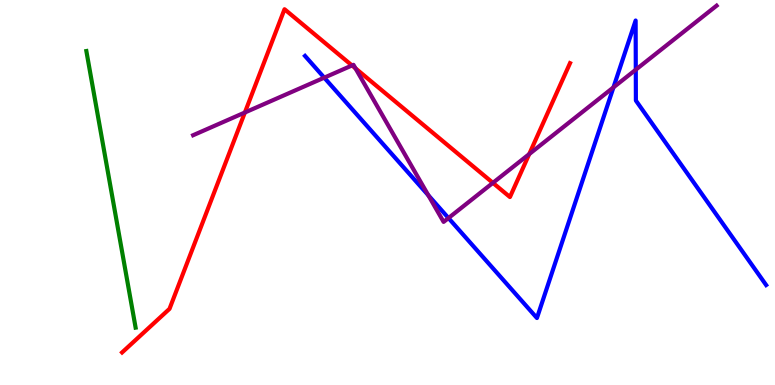[{'lines': ['blue', 'red'], 'intersections': []}, {'lines': ['green', 'red'], 'intersections': []}, {'lines': ['purple', 'red'], 'intersections': [{'x': 3.16, 'y': 7.08}, {'x': 4.54, 'y': 8.3}, {'x': 4.59, 'y': 8.22}, {'x': 6.36, 'y': 5.25}, {'x': 6.83, 'y': 6.0}]}, {'lines': ['blue', 'green'], 'intersections': []}, {'lines': ['blue', 'purple'], 'intersections': [{'x': 4.18, 'y': 7.98}, {'x': 5.53, 'y': 4.93}, {'x': 5.79, 'y': 4.34}, {'x': 7.92, 'y': 7.73}, {'x': 8.2, 'y': 8.19}]}, {'lines': ['green', 'purple'], 'intersections': []}]